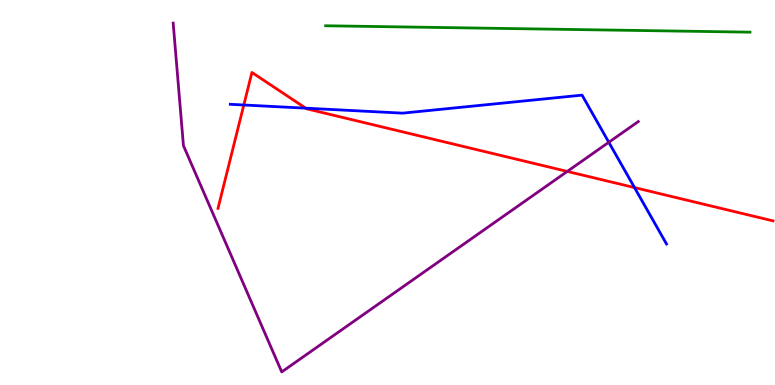[{'lines': ['blue', 'red'], 'intersections': [{'x': 3.15, 'y': 7.27}, {'x': 3.94, 'y': 7.19}, {'x': 8.19, 'y': 5.13}]}, {'lines': ['green', 'red'], 'intersections': []}, {'lines': ['purple', 'red'], 'intersections': [{'x': 7.32, 'y': 5.55}]}, {'lines': ['blue', 'green'], 'intersections': []}, {'lines': ['blue', 'purple'], 'intersections': [{'x': 7.86, 'y': 6.3}]}, {'lines': ['green', 'purple'], 'intersections': []}]